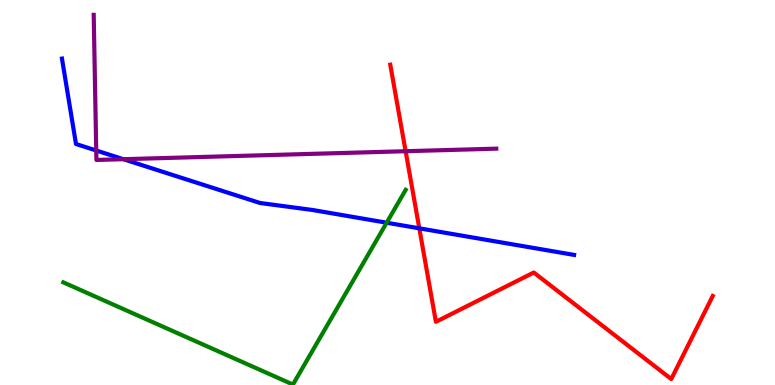[{'lines': ['blue', 'red'], 'intersections': [{'x': 5.41, 'y': 4.07}]}, {'lines': ['green', 'red'], 'intersections': []}, {'lines': ['purple', 'red'], 'intersections': [{'x': 5.23, 'y': 6.07}]}, {'lines': ['blue', 'green'], 'intersections': [{'x': 4.99, 'y': 4.22}]}, {'lines': ['blue', 'purple'], 'intersections': [{'x': 1.24, 'y': 6.09}, {'x': 1.59, 'y': 5.87}]}, {'lines': ['green', 'purple'], 'intersections': []}]